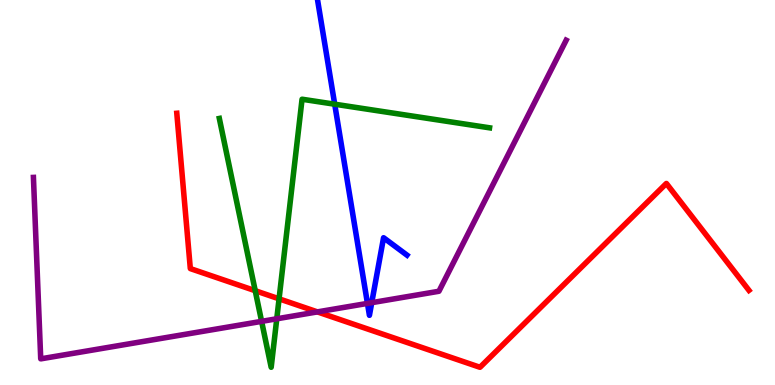[{'lines': ['blue', 'red'], 'intersections': []}, {'lines': ['green', 'red'], 'intersections': [{'x': 3.29, 'y': 2.45}, {'x': 3.6, 'y': 2.24}]}, {'lines': ['purple', 'red'], 'intersections': [{'x': 4.1, 'y': 1.9}]}, {'lines': ['blue', 'green'], 'intersections': [{'x': 4.32, 'y': 7.29}]}, {'lines': ['blue', 'purple'], 'intersections': [{'x': 4.74, 'y': 2.12}, {'x': 4.8, 'y': 2.14}]}, {'lines': ['green', 'purple'], 'intersections': [{'x': 3.38, 'y': 1.65}, {'x': 3.57, 'y': 1.72}]}]